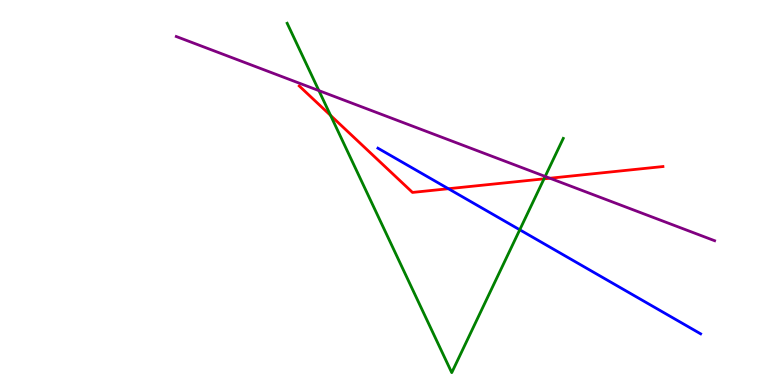[{'lines': ['blue', 'red'], 'intersections': [{'x': 5.79, 'y': 5.1}]}, {'lines': ['green', 'red'], 'intersections': [{'x': 4.27, 'y': 7.0}, {'x': 7.02, 'y': 5.35}]}, {'lines': ['purple', 'red'], 'intersections': [{'x': 7.1, 'y': 5.37}]}, {'lines': ['blue', 'green'], 'intersections': [{'x': 6.71, 'y': 4.03}]}, {'lines': ['blue', 'purple'], 'intersections': []}, {'lines': ['green', 'purple'], 'intersections': [{'x': 4.11, 'y': 7.65}, {'x': 7.03, 'y': 5.42}]}]